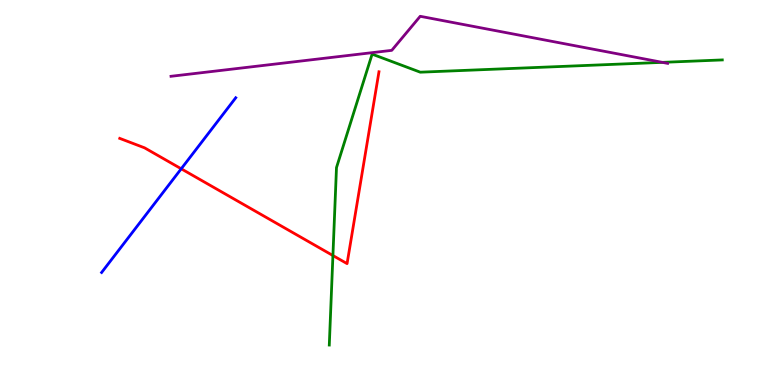[{'lines': ['blue', 'red'], 'intersections': [{'x': 2.34, 'y': 5.62}]}, {'lines': ['green', 'red'], 'intersections': [{'x': 4.3, 'y': 3.36}]}, {'lines': ['purple', 'red'], 'intersections': []}, {'lines': ['blue', 'green'], 'intersections': []}, {'lines': ['blue', 'purple'], 'intersections': []}, {'lines': ['green', 'purple'], 'intersections': [{'x': 8.55, 'y': 8.38}]}]